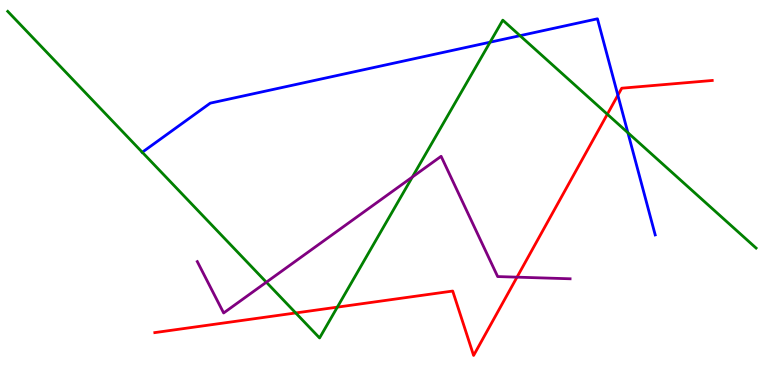[{'lines': ['blue', 'red'], 'intersections': [{'x': 7.97, 'y': 7.53}]}, {'lines': ['green', 'red'], 'intersections': [{'x': 3.82, 'y': 1.87}, {'x': 4.35, 'y': 2.02}, {'x': 7.84, 'y': 7.03}]}, {'lines': ['purple', 'red'], 'intersections': [{'x': 6.67, 'y': 2.8}]}, {'lines': ['blue', 'green'], 'intersections': [{'x': 1.84, 'y': 6.05}, {'x': 6.32, 'y': 8.9}, {'x': 6.71, 'y': 9.07}, {'x': 8.1, 'y': 6.55}]}, {'lines': ['blue', 'purple'], 'intersections': []}, {'lines': ['green', 'purple'], 'intersections': [{'x': 3.44, 'y': 2.67}, {'x': 5.32, 'y': 5.4}]}]